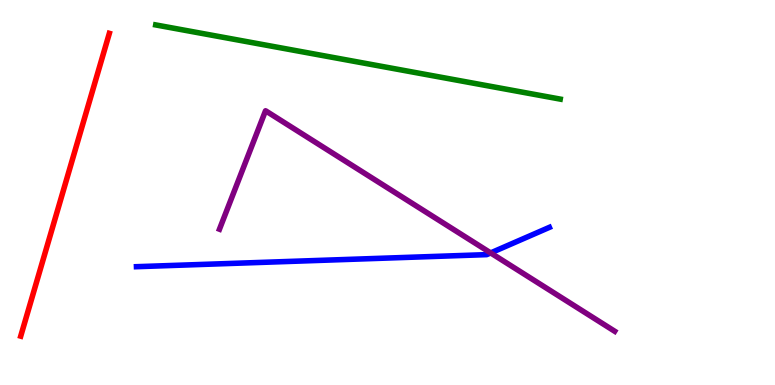[{'lines': ['blue', 'red'], 'intersections': []}, {'lines': ['green', 'red'], 'intersections': []}, {'lines': ['purple', 'red'], 'intersections': []}, {'lines': ['blue', 'green'], 'intersections': []}, {'lines': ['blue', 'purple'], 'intersections': [{'x': 6.33, 'y': 3.43}]}, {'lines': ['green', 'purple'], 'intersections': []}]